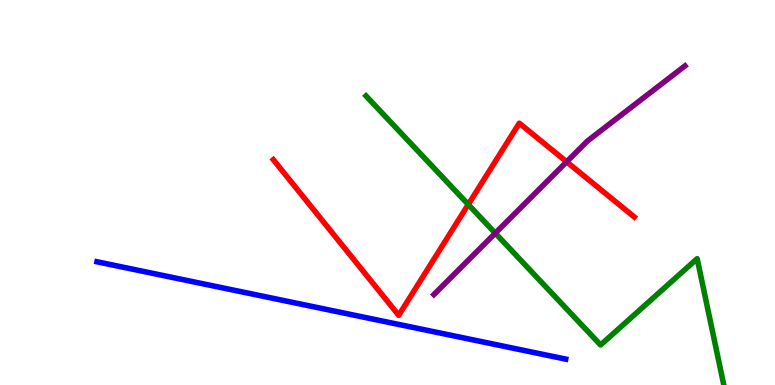[{'lines': ['blue', 'red'], 'intersections': []}, {'lines': ['green', 'red'], 'intersections': [{'x': 6.04, 'y': 4.69}]}, {'lines': ['purple', 'red'], 'intersections': [{'x': 7.31, 'y': 5.8}]}, {'lines': ['blue', 'green'], 'intersections': []}, {'lines': ['blue', 'purple'], 'intersections': []}, {'lines': ['green', 'purple'], 'intersections': [{'x': 6.39, 'y': 3.94}]}]